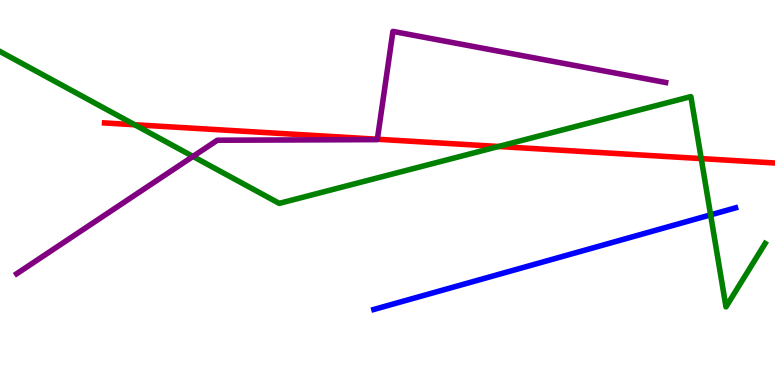[{'lines': ['blue', 'red'], 'intersections': []}, {'lines': ['green', 'red'], 'intersections': [{'x': 1.74, 'y': 6.76}, {'x': 6.43, 'y': 6.2}, {'x': 9.05, 'y': 5.88}]}, {'lines': ['purple', 'red'], 'intersections': [{'x': 4.87, 'y': 6.38}]}, {'lines': ['blue', 'green'], 'intersections': [{'x': 9.17, 'y': 4.42}]}, {'lines': ['blue', 'purple'], 'intersections': []}, {'lines': ['green', 'purple'], 'intersections': [{'x': 2.49, 'y': 5.94}]}]